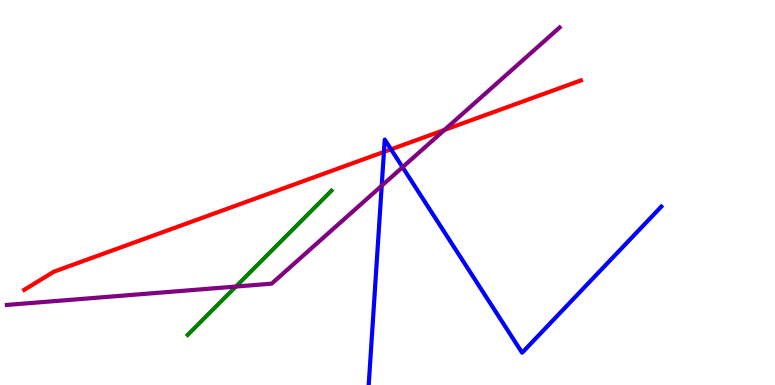[{'lines': ['blue', 'red'], 'intersections': [{'x': 4.95, 'y': 6.05}, {'x': 5.05, 'y': 6.12}]}, {'lines': ['green', 'red'], 'intersections': []}, {'lines': ['purple', 'red'], 'intersections': [{'x': 5.73, 'y': 6.63}]}, {'lines': ['blue', 'green'], 'intersections': []}, {'lines': ['blue', 'purple'], 'intersections': [{'x': 4.93, 'y': 5.18}, {'x': 5.19, 'y': 5.66}]}, {'lines': ['green', 'purple'], 'intersections': [{'x': 3.04, 'y': 2.56}]}]